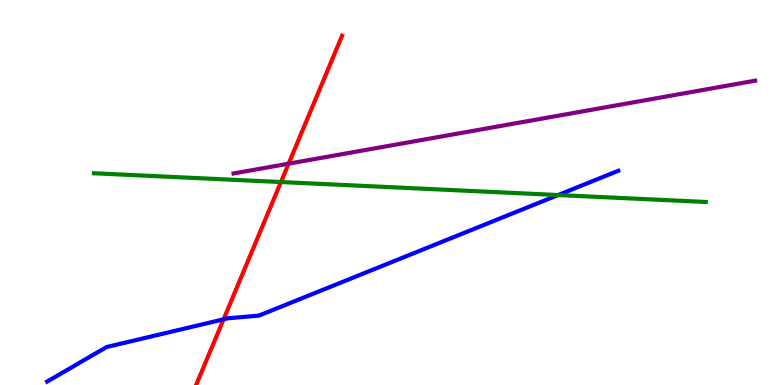[{'lines': ['blue', 'red'], 'intersections': [{'x': 2.88, 'y': 1.71}]}, {'lines': ['green', 'red'], 'intersections': [{'x': 3.63, 'y': 5.27}]}, {'lines': ['purple', 'red'], 'intersections': [{'x': 3.72, 'y': 5.75}]}, {'lines': ['blue', 'green'], 'intersections': [{'x': 7.2, 'y': 4.93}]}, {'lines': ['blue', 'purple'], 'intersections': []}, {'lines': ['green', 'purple'], 'intersections': []}]